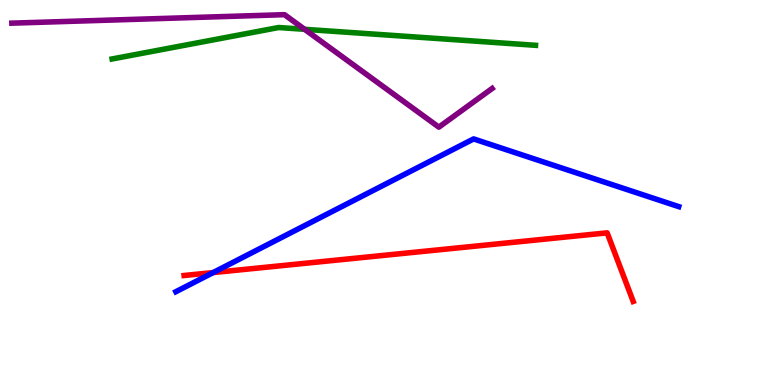[{'lines': ['blue', 'red'], 'intersections': [{'x': 2.75, 'y': 2.92}]}, {'lines': ['green', 'red'], 'intersections': []}, {'lines': ['purple', 'red'], 'intersections': []}, {'lines': ['blue', 'green'], 'intersections': []}, {'lines': ['blue', 'purple'], 'intersections': []}, {'lines': ['green', 'purple'], 'intersections': [{'x': 3.93, 'y': 9.24}]}]